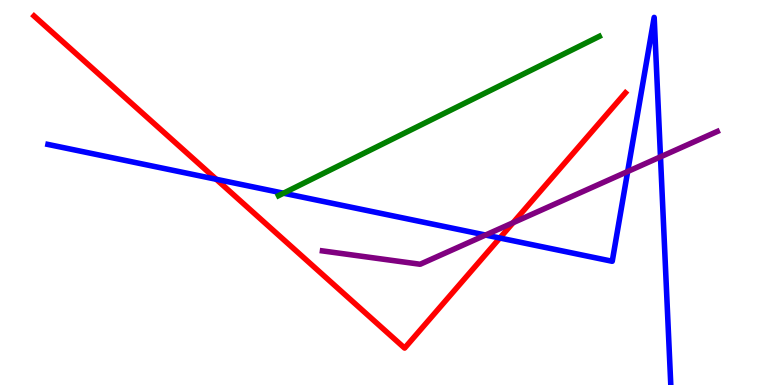[{'lines': ['blue', 'red'], 'intersections': [{'x': 2.79, 'y': 5.34}, {'x': 6.45, 'y': 3.82}]}, {'lines': ['green', 'red'], 'intersections': []}, {'lines': ['purple', 'red'], 'intersections': [{'x': 6.62, 'y': 4.21}]}, {'lines': ['blue', 'green'], 'intersections': [{'x': 3.66, 'y': 4.98}]}, {'lines': ['blue', 'purple'], 'intersections': [{'x': 6.26, 'y': 3.9}, {'x': 8.1, 'y': 5.55}, {'x': 8.52, 'y': 5.93}]}, {'lines': ['green', 'purple'], 'intersections': []}]